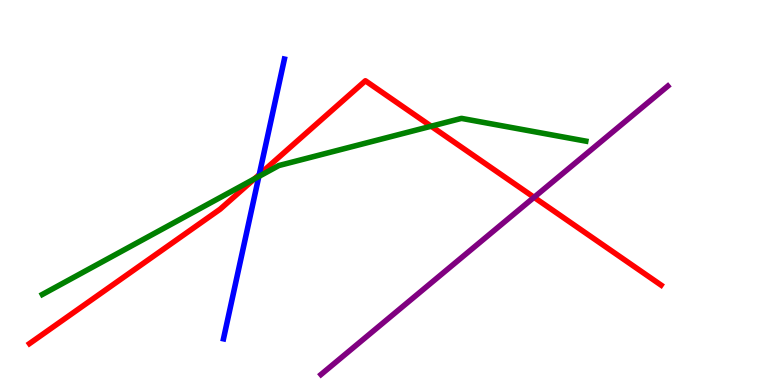[{'lines': ['blue', 'red'], 'intersections': [{'x': 3.35, 'y': 5.46}]}, {'lines': ['green', 'red'], 'intersections': [{'x': 3.28, 'y': 5.35}, {'x': 5.56, 'y': 6.72}]}, {'lines': ['purple', 'red'], 'intersections': [{'x': 6.89, 'y': 4.87}]}, {'lines': ['blue', 'green'], 'intersections': [{'x': 3.34, 'y': 5.42}]}, {'lines': ['blue', 'purple'], 'intersections': []}, {'lines': ['green', 'purple'], 'intersections': []}]